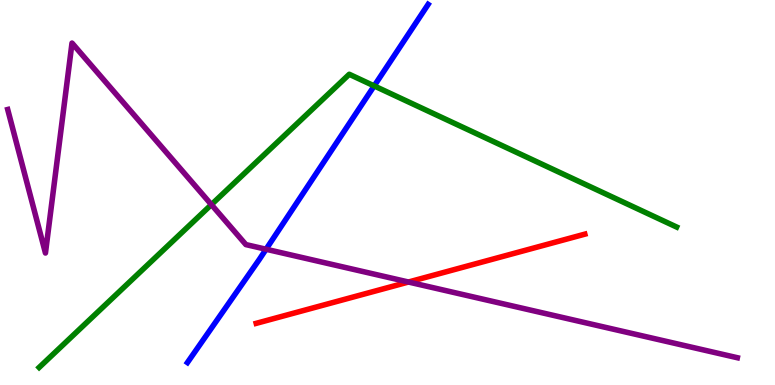[{'lines': ['blue', 'red'], 'intersections': []}, {'lines': ['green', 'red'], 'intersections': []}, {'lines': ['purple', 'red'], 'intersections': [{'x': 5.27, 'y': 2.67}]}, {'lines': ['blue', 'green'], 'intersections': [{'x': 4.83, 'y': 7.77}]}, {'lines': ['blue', 'purple'], 'intersections': [{'x': 3.43, 'y': 3.53}]}, {'lines': ['green', 'purple'], 'intersections': [{'x': 2.73, 'y': 4.69}]}]